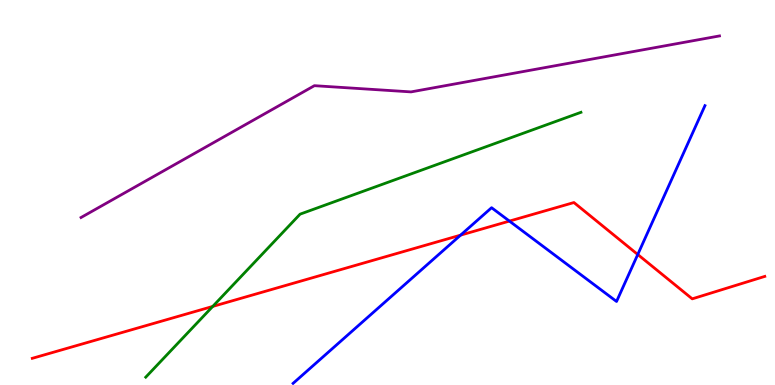[{'lines': ['blue', 'red'], 'intersections': [{'x': 5.94, 'y': 3.89}, {'x': 6.57, 'y': 4.26}, {'x': 8.23, 'y': 3.39}]}, {'lines': ['green', 'red'], 'intersections': [{'x': 2.74, 'y': 2.04}]}, {'lines': ['purple', 'red'], 'intersections': []}, {'lines': ['blue', 'green'], 'intersections': []}, {'lines': ['blue', 'purple'], 'intersections': []}, {'lines': ['green', 'purple'], 'intersections': []}]